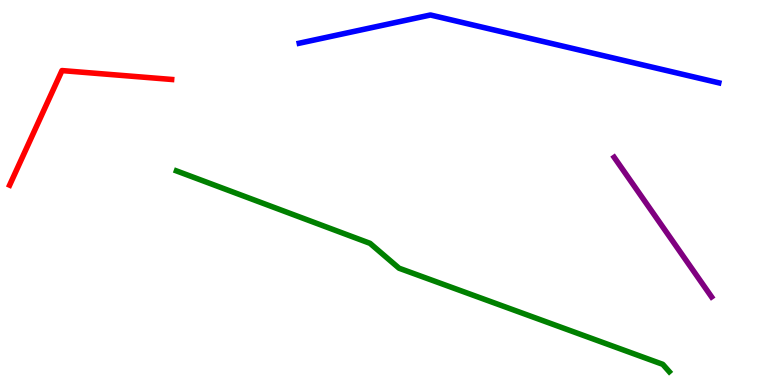[{'lines': ['blue', 'red'], 'intersections': []}, {'lines': ['green', 'red'], 'intersections': []}, {'lines': ['purple', 'red'], 'intersections': []}, {'lines': ['blue', 'green'], 'intersections': []}, {'lines': ['blue', 'purple'], 'intersections': []}, {'lines': ['green', 'purple'], 'intersections': []}]